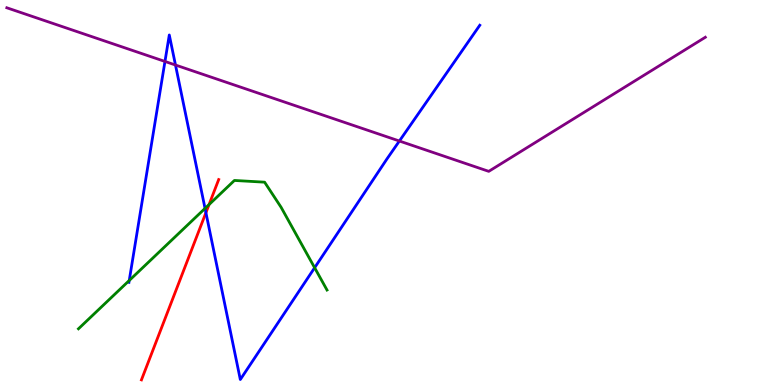[{'lines': ['blue', 'red'], 'intersections': [{'x': 2.66, 'y': 4.48}]}, {'lines': ['green', 'red'], 'intersections': [{'x': 2.7, 'y': 4.69}]}, {'lines': ['purple', 'red'], 'intersections': []}, {'lines': ['blue', 'green'], 'intersections': [{'x': 1.67, 'y': 2.71}, {'x': 2.65, 'y': 4.59}, {'x': 4.06, 'y': 3.05}]}, {'lines': ['blue', 'purple'], 'intersections': [{'x': 2.13, 'y': 8.4}, {'x': 2.26, 'y': 8.31}, {'x': 5.15, 'y': 6.34}]}, {'lines': ['green', 'purple'], 'intersections': []}]